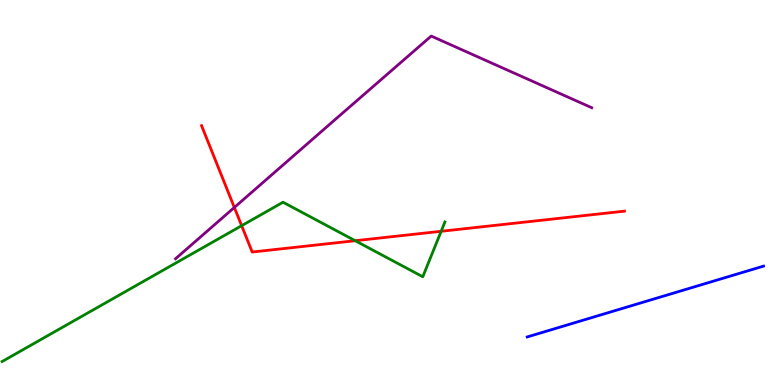[{'lines': ['blue', 'red'], 'intersections': []}, {'lines': ['green', 'red'], 'intersections': [{'x': 3.12, 'y': 4.14}, {'x': 4.58, 'y': 3.75}, {'x': 5.69, 'y': 3.99}]}, {'lines': ['purple', 'red'], 'intersections': [{'x': 3.02, 'y': 4.61}]}, {'lines': ['blue', 'green'], 'intersections': []}, {'lines': ['blue', 'purple'], 'intersections': []}, {'lines': ['green', 'purple'], 'intersections': []}]